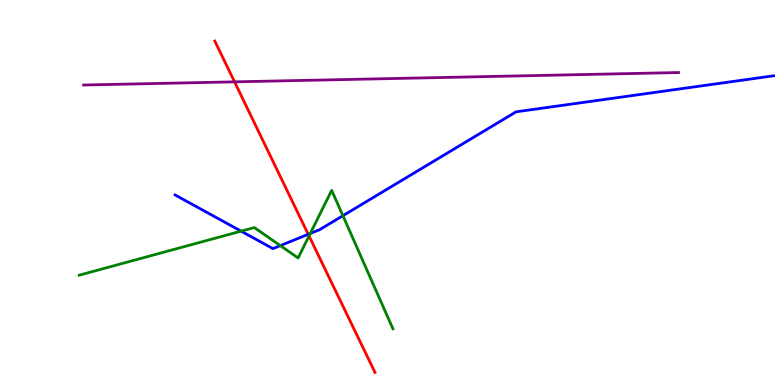[{'lines': ['blue', 'red'], 'intersections': [{'x': 3.98, 'y': 3.91}]}, {'lines': ['green', 'red'], 'intersections': [{'x': 3.99, 'y': 3.87}]}, {'lines': ['purple', 'red'], 'intersections': [{'x': 3.03, 'y': 7.87}]}, {'lines': ['blue', 'green'], 'intersections': [{'x': 3.11, 'y': 4.0}, {'x': 3.62, 'y': 3.62}, {'x': 4.0, 'y': 3.94}, {'x': 4.42, 'y': 4.4}]}, {'lines': ['blue', 'purple'], 'intersections': []}, {'lines': ['green', 'purple'], 'intersections': []}]